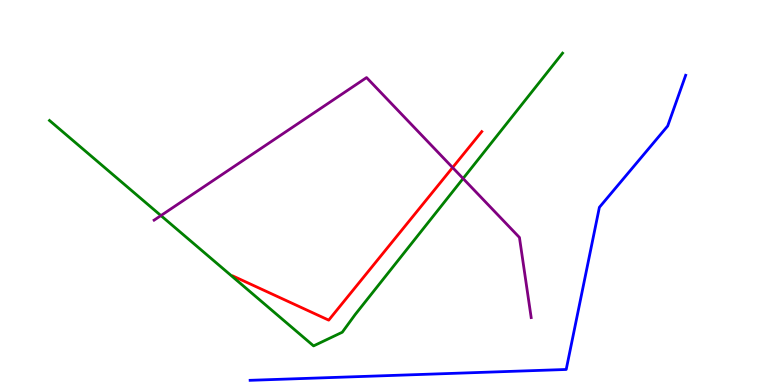[{'lines': ['blue', 'red'], 'intersections': []}, {'lines': ['green', 'red'], 'intersections': []}, {'lines': ['purple', 'red'], 'intersections': [{'x': 5.84, 'y': 5.65}]}, {'lines': ['blue', 'green'], 'intersections': []}, {'lines': ['blue', 'purple'], 'intersections': []}, {'lines': ['green', 'purple'], 'intersections': [{'x': 2.08, 'y': 4.4}, {'x': 5.98, 'y': 5.36}]}]